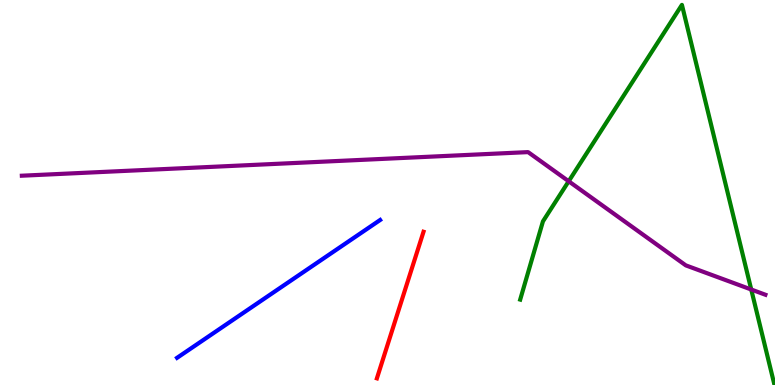[{'lines': ['blue', 'red'], 'intersections': []}, {'lines': ['green', 'red'], 'intersections': []}, {'lines': ['purple', 'red'], 'intersections': []}, {'lines': ['blue', 'green'], 'intersections': []}, {'lines': ['blue', 'purple'], 'intersections': []}, {'lines': ['green', 'purple'], 'intersections': [{'x': 7.34, 'y': 5.29}, {'x': 9.69, 'y': 2.48}]}]